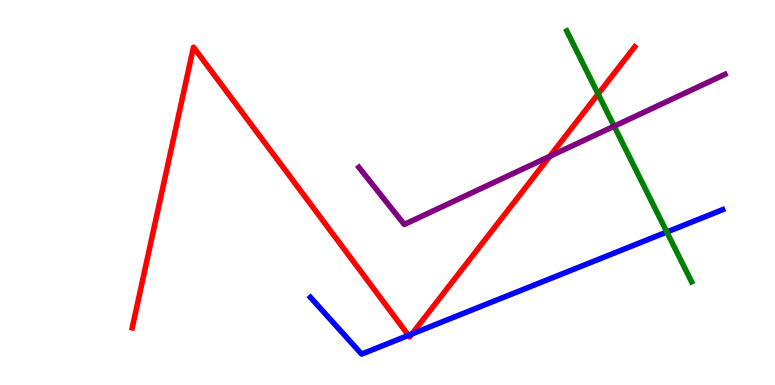[{'lines': ['blue', 'red'], 'intersections': [{'x': 5.27, 'y': 1.29}, {'x': 5.31, 'y': 1.33}]}, {'lines': ['green', 'red'], 'intersections': [{'x': 7.72, 'y': 7.56}]}, {'lines': ['purple', 'red'], 'intersections': [{'x': 7.09, 'y': 5.94}]}, {'lines': ['blue', 'green'], 'intersections': [{'x': 8.6, 'y': 3.97}]}, {'lines': ['blue', 'purple'], 'intersections': []}, {'lines': ['green', 'purple'], 'intersections': [{'x': 7.92, 'y': 6.72}]}]